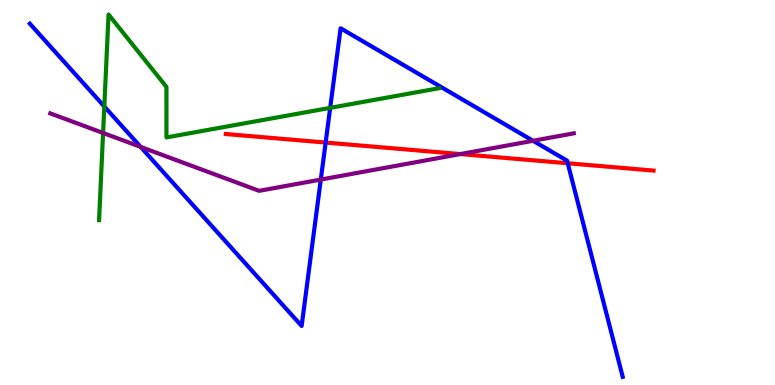[{'lines': ['blue', 'red'], 'intersections': [{'x': 4.2, 'y': 6.3}, {'x': 7.33, 'y': 5.76}]}, {'lines': ['green', 'red'], 'intersections': []}, {'lines': ['purple', 'red'], 'intersections': [{'x': 5.94, 'y': 6.0}]}, {'lines': ['blue', 'green'], 'intersections': [{'x': 1.35, 'y': 7.23}, {'x': 4.26, 'y': 7.2}]}, {'lines': ['blue', 'purple'], 'intersections': [{'x': 1.81, 'y': 6.18}, {'x': 4.14, 'y': 5.34}, {'x': 6.88, 'y': 6.34}]}, {'lines': ['green', 'purple'], 'intersections': [{'x': 1.33, 'y': 6.55}]}]